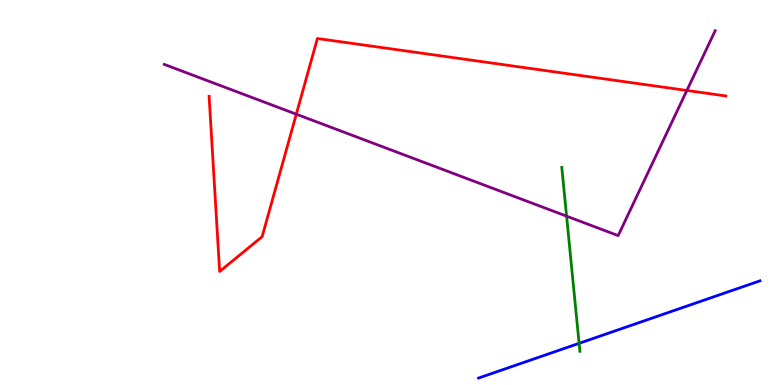[{'lines': ['blue', 'red'], 'intersections': []}, {'lines': ['green', 'red'], 'intersections': []}, {'lines': ['purple', 'red'], 'intersections': [{'x': 3.82, 'y': 7.03}, {'x': 8.86, 'y': 7.65}]}, {'lines': ['blue', 'green'], 'intersections': [{'x': 7.47, 'y': 1.08}]}, {'lines': ['blue', 'purple'], 'intersections': []}, {'lines': ['green', 'purple'], 'intersections': [{'x': 7.31, 'y': 4.39}]}]